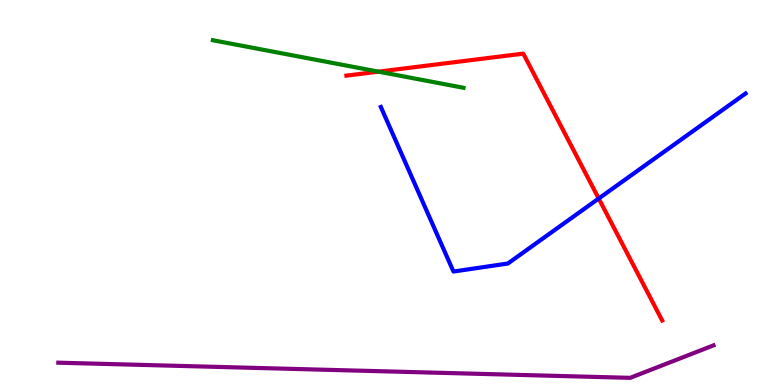[{'lines': ['blue', 'red'], 'intersections': [{'x': 7.73, 'y': 4.84}]}, {'lines': ['green', 'red'], 'intersections': [{'x': 4.88, 'y': 8.14}]}, {'lines': ['purple', 'red'], 'intersections': []}, {'lines': ['blue', 'green'], 'intersections': []}, {'lines': ['blue', 'purple'], 'intersections': []}, {'lines': ['green', 'purple'], 'intersections': []}]